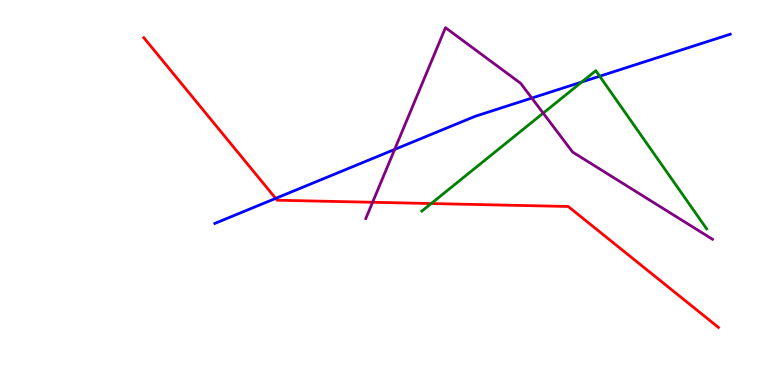[{'lines': ['blue', 'red'], 'intersections': [{'x': 3.56, 'y': 4.85}]}, {'lines': ['green', 'red'], 'intersections': [{'x': 5.56, 'y': 4.71}]}, {'lines': ['purple', 'red'], 'intersections': [{'x': 4.81, 'y': 4.75}]}, {'lines': ['blue', 'green'], 'intersections': [{'x': 7.51, 'y': 7.87}, {'x': 7.74, 'y': 8.02}]}, {'lines': ['blue', 'purple'], 'intersections': [{'x': 5.09, 'y': 6.12}, {'x': 6.86, 'y': 7.45}]}, {'lines': ['green', 'purple'], 'intersections': [{'x': 7.01, 'y': 7.06}]}]